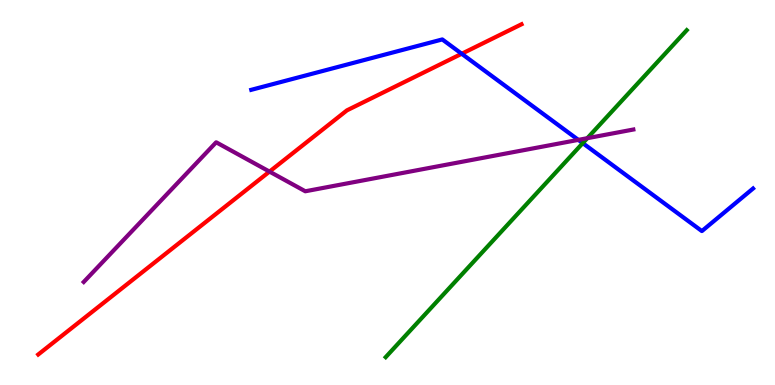[{'lines': ['blue', 'red'], 'intersections': [{'x': 5.96, 'y': 8.6}]}, {'lines': ['green', 'red'], 'intersections': []}, {'lines': ['purple', 'red'], 'intersections': [{'x': 3.48, 'y': 5.54}]}, {'lines': ['blue', 'green'], 'intersections': [{'x': 7.52, 'y': 6.28}]}, {'lines': ['blue', 'purple'], 'intersections': [{'x': 7.46, 'y': 6.37}]}, {'lines': ['green', 'purple'], 'intersections': [{'x': 7.58, 'y': 6.41}]}]